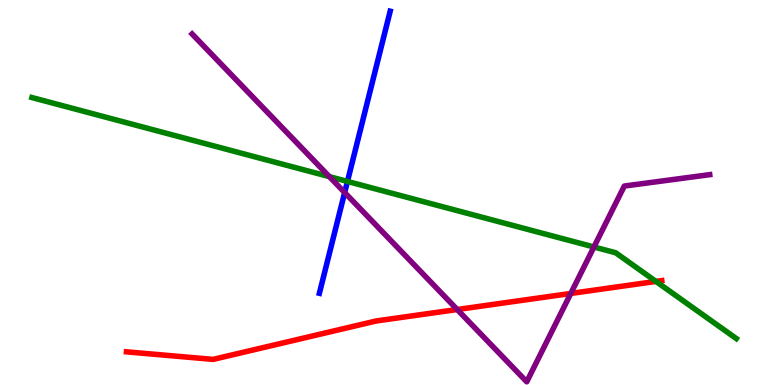[{'lines': ['blue', 'red'], 'intersections': []}, {'lines': ['green', 'red'], 'intersections': [{'x': 8.46, 'y': 2.69}]}, {'lines': ['purple', 'red'], 'intersections': [{'x': 5.9, 'y': 1.96}, {'x': 7.36, 'y': 2.38}]}, {'lines': ['blue', 'green'], 'intersections': [{'x': 4.48, 'y': 5.29}]}, {'lines': ['blue', 'purple'], 'intersections': [{'x': 4.45, 'y': 5.0}]}, {'lines': ['green', 'purple'], 'intersections': [{'x': 4.25, 'y': 5.41}, {'x': 7.66, 'y': 3.58}]}]